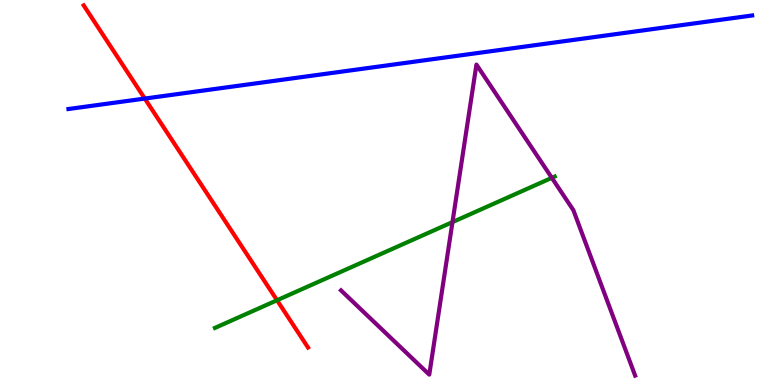[{'lines': ['blue', 'red'], 'intersections': [{'x': 1.87, 'y': 7.44}]}, {'lines': ['green', 'red'], 'intersections': [{'x': 3.57, 'y': 2.2}]}, {'lines': ['purple', 'red'], 'intersections': []}, {'lines': ['blue', 'green'], 'intersections': []}, {'lines': ['blue', 'purple'], 'intersections': []}, {'lines': ['green', 'purple'], 'intersections': [{'x': 5.84, 'y': 4.23}, {'x': 7.12, 'y': 5.38}]}]